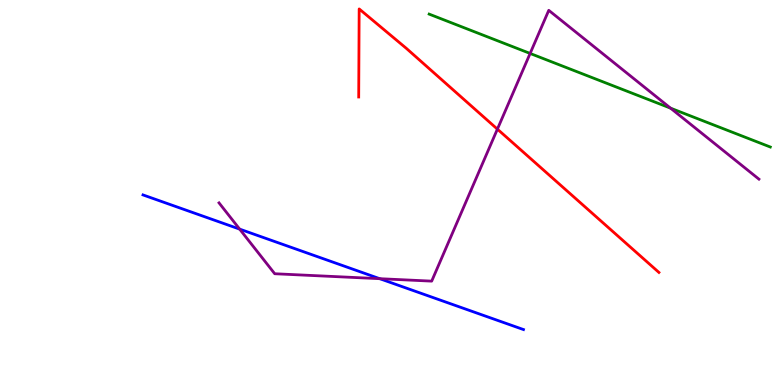[{'lines': ['blue', 'red'], 'intersections': []}, {'lines': ['green', 'red'], 'intersections': []}, {'lines': ['purple', 'red'], 'intersections': [{'x': 6.42, 'y': 6.65}]}, {'lines': ['blue', 'green'], 'intersections': []}, {'lines': ['blue', 'purple'], 'intersections': [{'x': 3.09, 'y': 4.05}, {'x': 4.9, 'y': 2.76}]}, {'lines': ['green', 'purple'], 'intersections': [{'x': 6.84, 'y': 8.61}, {'x': 8.65, 'y': 7.19}]}]